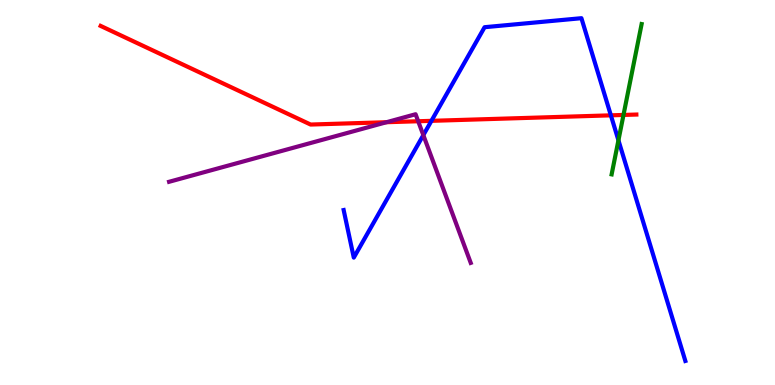[{'lines': ['blue', 'red'], 'intersections': [{'x': 5.57, 'y': 6.86}, {'x': 7.88, 'y': 7.0}]}, {'lines': ['green', 'red'], 'intersections': [{'x': 8.05, 'y': 7.01}]}, {'lines': ['purple', 'red'], 'intersections': [{'x': 4.99, 'y': 6.83}, {'x': 5.4, 'y': 6.85}]}, {'lines': ['blue', 'green'], 'intersections': [{'x': 7.98, 'y': 6.36}]}, {'lines': ['blue', 'purple'], 'intersections': [{'x': 5.46, 'y': 6.49}]}, {'lines': ['green', 'purple'], 'intersections': []}]